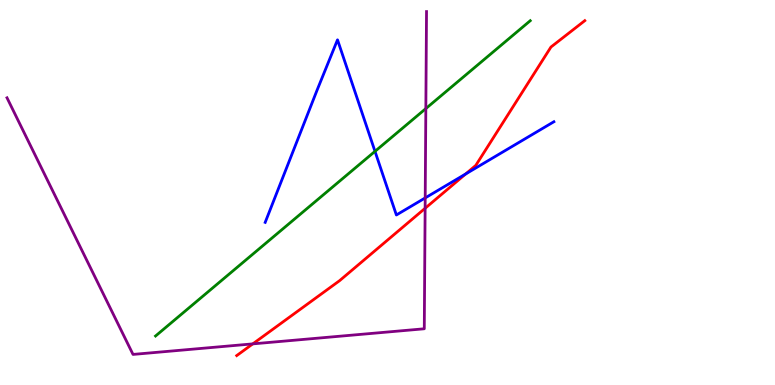[{'lines': ['blue', 'red'], 'intersections': [{'x': 6.01, 'y': 5.48}]}, {'lines': ['green', 'red'], 'intersections': []}, {'lines': ['purple', 'red'], 'intersections': [{'x': 3.26, 'y': 1.07}, {'x': 5.49, 'y': 4.59}]}, {'lines': ['blue', 'green'], 'intersections': [{'x': 4.84, 'y': 6.07}]}, {'lines': ['blue', 'purple'], 'intersections': [{'x': 5.49, 'y': 4.86}]}, {'lines': ['green', 'purple'], 'intersections': [{'x': 5.49, 'y': 7.18}]}]